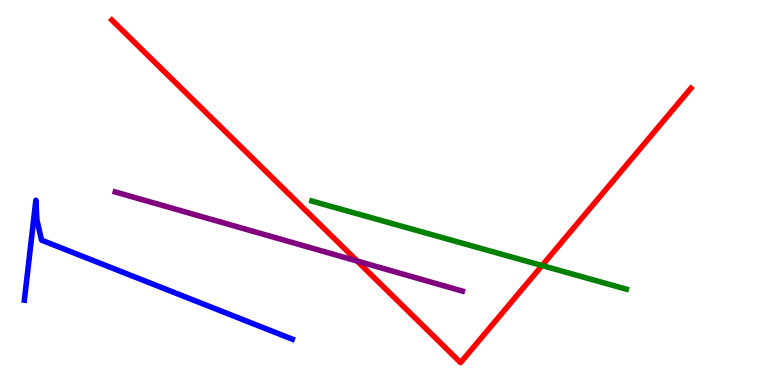[{'lines': ['blue', 'red'], 'intersections': []}, {'lines': ['green', 'red'], 'intersections': [{'x': 6.99, 'y': 3.1}]}, {'lines': ['purple', 'red'], 'intersections': [{'x': 4.61, 'y': 3.22}]}, {'lines': ['blue', 'green'], 'intersections': []}, {'lines': ['blue', 'purple'], 'intersections': []}, {'lines': ['green', 'purple'], 'intersections': []}]